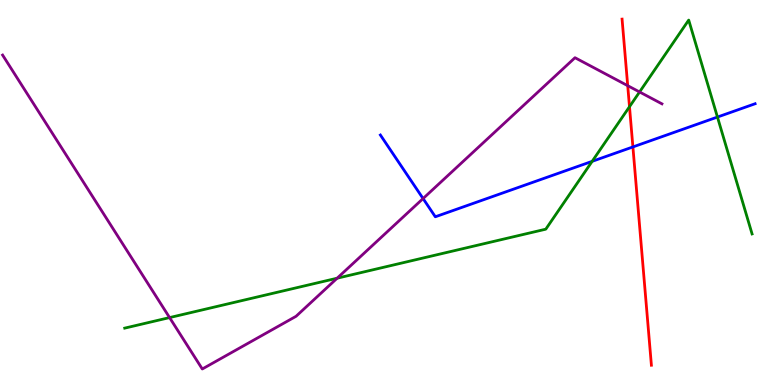[{'lines': ['blue', 'red'], 'intersections': [{'x': 8.17, 'y': 6.18}]}, {'lines': ['green', 'red'], 'intersections': [{'x': 8.12, 'y': 7.23}]}, {'lines': ['purple', 'red'], 'intersections': [{'x': 8.1, 'y': 7.77}]}, {'lines': ['blue', 'green'], 'intersections': [{'x': 7.64, 'y': 5.81}, {'x': 9.26, 'y': 6.96}]}, {'lines': ['blue', 'purple'], 'intersections': [{'x': 5.46, 'y': 4.84}]}, {'lines': ['green', 'purple'], 'intersections': [{'x': 2.19, 'y': 1.75}, {'x': 4.35, 'y': 2.77}, {'x': 8.25, 'y': 7.61}]}]